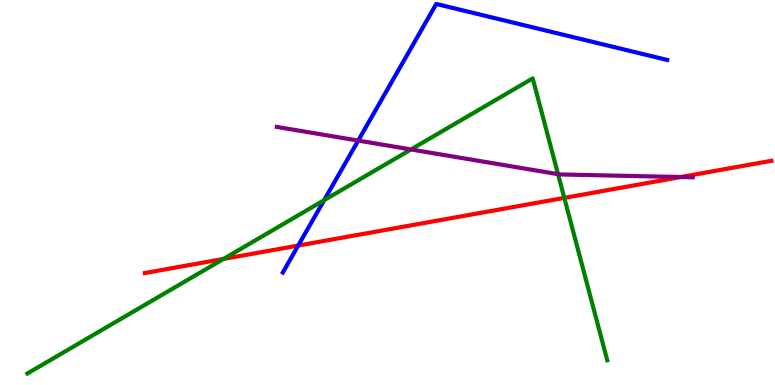[{'lines': ['blue', 'red'], 'intersections': [{'x': 3.85, 'y': 3.62}]}, {'lines': ['green', 'red'], 'intersections': [{'x': 2.88, 'y': 3.27}, {'x': 7.28, 'y': 4.86}]}, {'lines': ['purple', 'red'], 'intersections': [{'x': 8.78, 'y': 5.4}]}, {'lines': ['blue', 'green'], 'intersections': [{'x': 4.18, 'y': 4.8}]}, {'lines': ['blue', 'purple'], 'intersections': [{'x': 4.62, 'y': 6.35}]}, {'lines': ['green', 'purple'], 'intersections': [{'x': 5.3, 'y': 6.12}, {'x': 7.2, 'y': 5.48}]}]